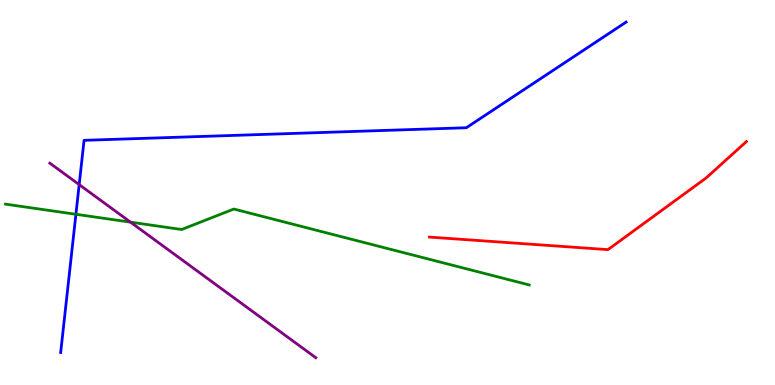[{'lines': ['blue', 'red'], 'intersections': []}, {'lines': ['green', 'red'], 'intersections': []}, {'lines': ['purple', 'red'], 'intersections': []}, {'lines': ['blue', 'green'], 'intersections': [{'x': 0.98, 'y': 4.43}]}, {'lines': ['blue', 'purple'], 'intersections': [{'x': 1.02, 'y': 5.2}]}, {'lines': ['green', 'purple'], 'intersections': [{'x': 1.68, 'y': 4.23}]}]